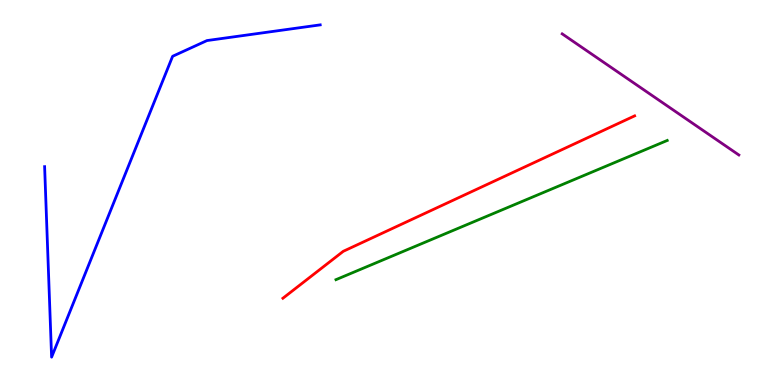[{'lines': ['blue', 'red'], 'intersections': []}, {'lines': ['green', 'red'], 'intersections': []}, {'lines': ['purple', 'red'], 'intersections': []}, {'lines': ['blue', 'green'], 'intersections': []}, {'lines': ['blue', 'purple'], 'intersections': []}, {'lines': ['green', 'purple'], 'intersections': []}]